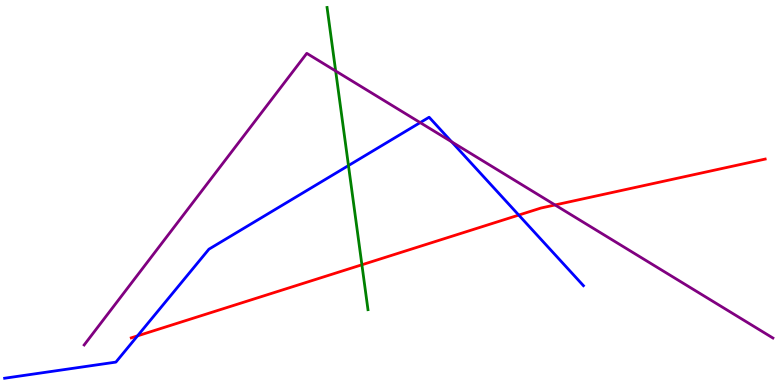[{'lines': ['blue', 'red'], 'intersections': [{'x': 1.77, 'y': 1.28}, {'x': 6.69, 'y': 4.41}]}, {'lines': ['green', 'red'], 'intersections': [{'x': 4.67, 'y': 3.12}]}, {'lines': ['purple', 'red'], 'intersections': [{'x': 7.16, 'y': 4.68}]}, {'lines': ['blue', 'green'], 'intersections': [{'x': 4.5, 'y': 5.7}]}, {'lines': ['blue', 'purple'], 'intersections': [{'x': 5.42, 'y': 6.82}, {'x': 5.83, 'y': 6.32}]}, {'lines': ['green', 'purple'], 'intersections': [{'x': 4.33, 'y': 8.16}]}]